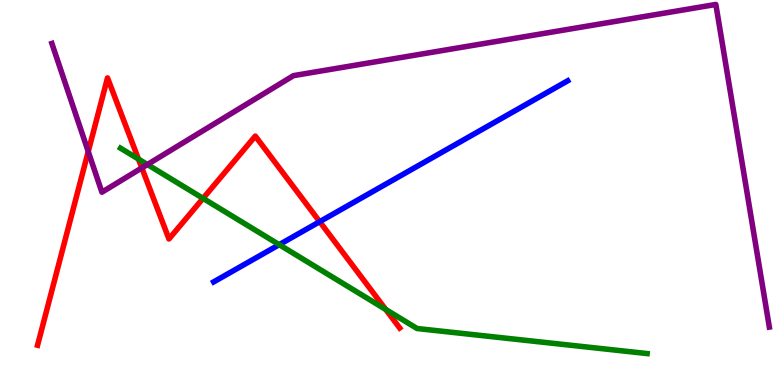[{'lines': ['blue', 'red'], 'intersections': [{'x': 4.13, 'y': 4.24}]}, {'lines': ['green', 'red'], 'intersections': [{'x': 1.79, 'y': 5.87}, {'x': 2.62, 'y': 4.85}, {'x': 4.98, 'y': 1.96}]}, {'lines': ['purple', 'red'], 'intersections': [{'x': 1.14, 'y': 6.06}, {'x': 1.83, 'y': 5.64}]}, {'lines': ['blue', 'green'], 'intersections': [{'x': 3.6, 'y': 3.64}]}, {'lines': ['blue', 'purple'], 'intersections': []}, {'lines': ['green', 'purple'], 'intersections': [{'x': 1.9, 'y': 5.73}]}]